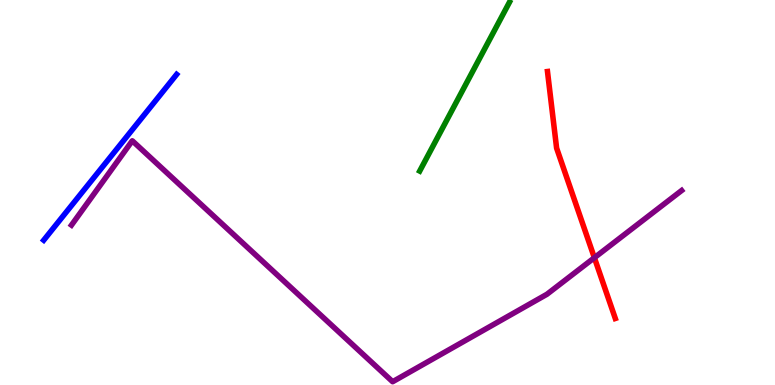[{'lines': ['blue', 'red'], 'intersections': []}, {'lines': ['green', 'red'], 'intersections': []}, {'lines': ['purple', 'red'], 'intersections': [{'x': 7.67, 'y': 3.31}]}, {'lines': ['blue', 'green'], 'intersections': []}, {'lines': ['blue', 'purple'], 'intersections': []}, {'lines': ['green', 'purple'], 'intersections': []}]